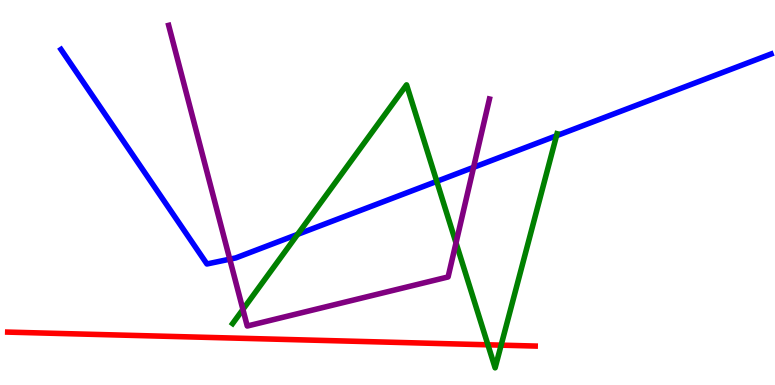[{'lines': ['blue', 'red'], 'intersections': []}, {'lines': ['green', 'red'], 'intersections': [{'x': 6.3, 'y': 1.04}, {'x': 6.47, 'y': 1.03}]}, {'lines': ['purple', 'red'], 'intersections': []}, {'lines': ['blue', 'green'], 'intersections': [{'x': 3.84, 'y': 3.91}, {'x': 5.64, 'y': 5.29}, {'x': 7.18, 'y': 6.47}]}, {'lines': ['blue', 'purple'], 'intersections': [{'x': 2.96, 'y': 3.27}, {'x': 6.11, 'y': 5.65}]}, {'lines': ['green', 'purple'], 'intersections': [{'x': 3.13, 'y': 1.96}, {'x': 5.88, 'y': 3.69}]}]